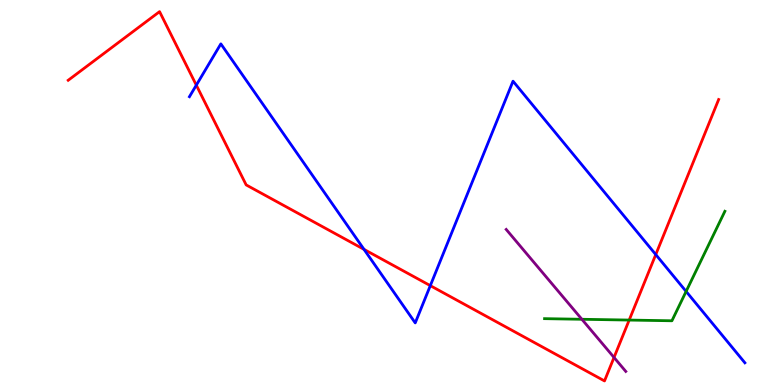[{'lines': ['blue', 'red'], 'intersections': [{'x': 2.53, 'y': 7.79}, {'x': 4.7, 'y': 3.52}, {'x': 5.55, 'y': 2.58}, {'x': 8.46, 'y': 3.39}]}, {'lines': ['green', 'red'], 'intersections': [{'x': 8.12, 'y': 1.69}]}, {'lines': ['purple', 'red'], 'intersections': [{'x': 7.92, 'y': 0.715}]}, {'lines': ['blue', 'green'], 'intersections': [{'x': 8.85, 'y': 2.43}]}, {'lines': ['blue', 'purple'], 'intersections': []}, {'lines': ['green', 'purple'], 'intersections': [{'x': 7.51, 'y': 1.71}]}]